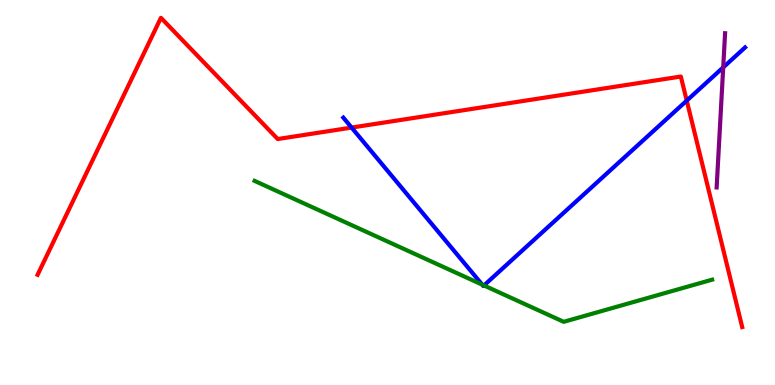[{'lines': ['blue', 'red'], 'intersections': [{'x': 4.54, 'y': 6.69}, {'x': 8.86, 'y': 7.39}]}, {'lines': ['green', 'red'], 'intersections': []}, {'lines': ['purple', 'red'], 'intersections': []}, {'lines': ['blue', 'green'], 'intersections': [{'x': 6.22, 'y': 2.61}, {'x': 6.24, 'y': 2.59}]}, {'lines': ['blue', 'purple'], 'intersections': [{'x': 9.33, 'y': 8.25}]}, {'lines': ['green', 'purple'], 'intersections': []}]